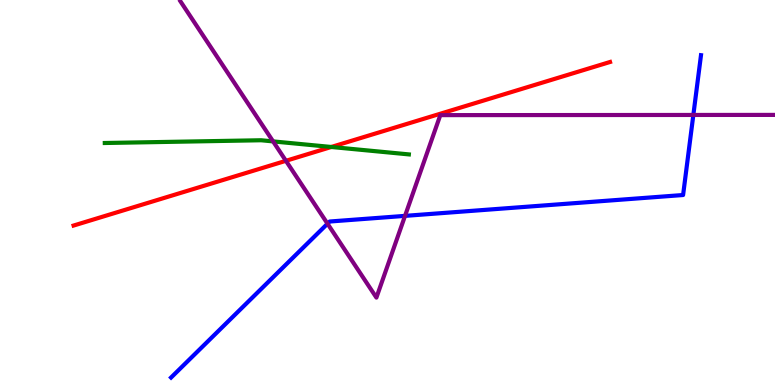[{'lines': ['blue', 'red'], 'intersections': []}, {'lines': ['green', 'red'], 'intersections': [{'x': 4.27, 'y': 6.18}]}, {'lines': ['purple', 'red'], 'intersections': [{'x': 3.69, 'y': 5.82}]}, {'lines': ['blue', 'green'], 'intersections': []}, {'lines': ['blue', 'purple'], 'intersections': [{'x': 4.23, 'y': 4.19}, {'x': 5.23, 'y': 4.39}, {'x': 8.95, 'y': 7.01}]}, {'lines': ['green', 'purple'], 'intersections': [{'x': 3.52, 'y': 6.33}]}]